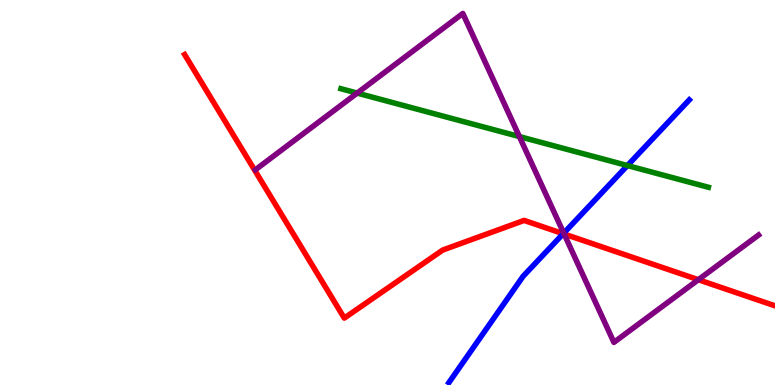[{'lines': ['blue', 'red'], 'intersections': [{'x': 7.27, 'y': 3.93}]}, {'lines': ['green', 'red'], 'intersections': []}, {'lines': ['purple', 'red'], 'intersections': [{'x': 7.28, 'y': 3.92}, {'x': 9.01, 'y': 2.73}]}, {'lines': ['blue', 'green'], 'intersections': [{'x': 8.1, 'y': 5.7}]}, {'lines': ['blue', 'purple'], 'intersections': [{'x': 7.27, 'y': 3.94}]}, {'lines': ['green', 'purple'], 'intersections': [{'x': 4.61, 'y': 7.58}, {'x': 6.7, 'y': 6.45}]}]